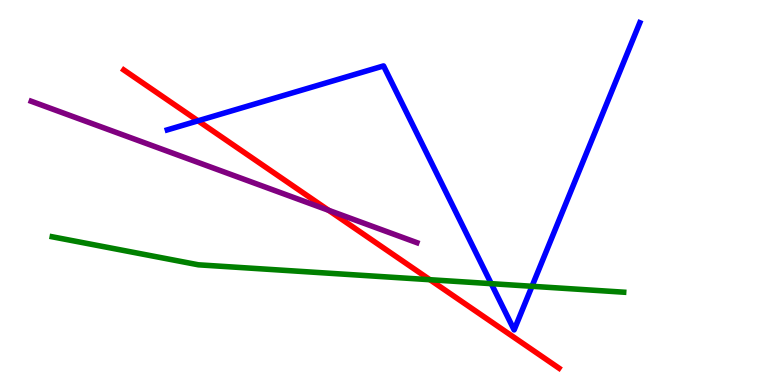[{'lines': ['blue', 'red'], 'intersections': [{'x': 2.55, 'y': 6.86}]}, {'lines': ['green', 'red'], 'intersections': [{'x': 5.55, 'y': 2.73}]}, {'lines': ['purple', 'red'], 'intersections': [{'x': 4.24, 'y': 4.54}]}, {'lines': ['blue', 'green'], 'intersections': [{'x': 6.34, 'y': 2.63}, {'x': 6.86, 'y': 2.56}]}, {'lines': ['blue', 'purple'], 'intersections': []}, {'lines': ['green', 'purple'], 'intersections': []}]